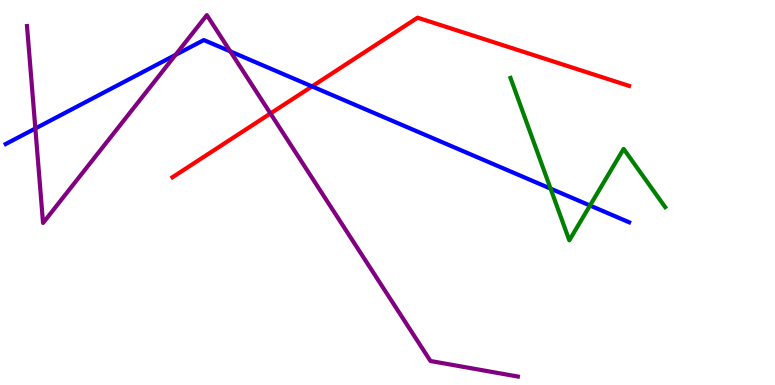[{'lines': ['blue', 'red'], 'intersections': [{'x': 4.03, 'y': 7.76}]}, {'lines': ['green', 'red'], 'intersections': []}, {'lines': ['purple', 'red'], 'intersections': [{'x': 3.49, 'y': 7.05}]}, {'lines': ['blue', 'green'], 'intersections': [{'x': 7.1, 'y': 5.1}, {'x': 7.61, 'y': 4.66}]}, {'lines': ['blue', 'purple'], 'intersections': [{'x': 0.456, 'y': 6.66}, {'x': 2.26, 'y': 8.57}, {'x': 2.97, 'y': 8.67}]}, {'lines': ['green', 'purple'], 'intersections': []}]